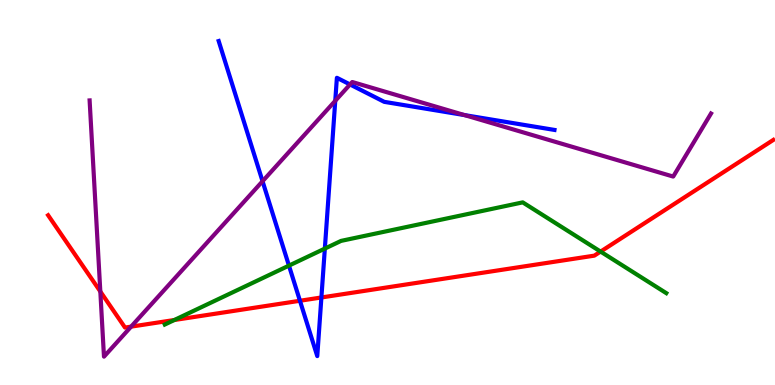[{'lines': ['blue', 'red'], 'intersections': [{'x': 3.87, 'y': 2.19}, {'x': 4.15, 'y': 2.27}]}, {'lines': ['green', 'red'], 'intersections': [{'x': 2.25, 'y': 1.69}, {'x': 7.75, 'y': 3.47}]}, {'lines': ['purple', 'red'], 'intersections': [{'x': 1.29, 'y': 2.43}, {'x': 1.69, 'y': 1.52}]}, {'lines': ['blue', 'green'], 'intersections': [{'x': 3.73, 'y': 3.1}, {'x': 4.19, 'y': 3.54}]}, {'lines': ['blue', 'purple'], 'intersections': [{'x': 3.39, 'y': 5.29}, {'x': 4.33, 'y': 7.38}, {'x': 4.52, 'y': 7.81}, {'x': 5.99, 'y': 7.01}]}, {'lines': ['green', 'purple'], 'intersections': []}]